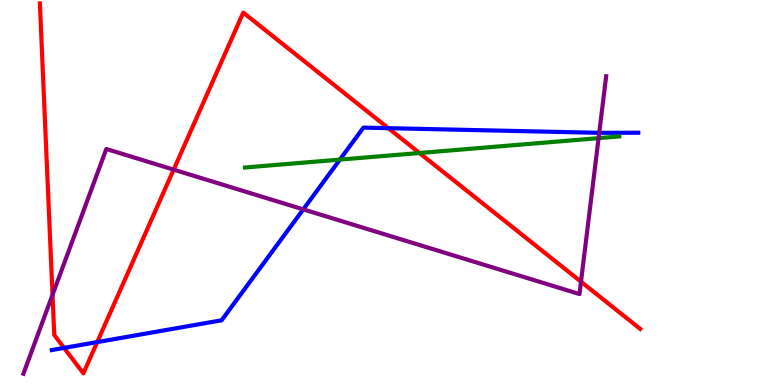[{'lines': ['blue', 'red'], 'intersections': [{'x': 0.827, 'y': 0.964}, {'x': 1.25, 'y': 1.11}, {'x': 5.01, 'y': 6.67}]}, {'lines': ['green', 'red'], 'intersections': [{'x': 5.41, 'y': 6.03}]}, {'lines': ['purple', 'red'], 'intersections': [{'x': 0.678, 'y': 2.34}, {'x': 2.24, 'y': 5.59}, {'x': 7.5, 'y': 2.68}]}, {'lines': ['blue', 'green'], 'intersections': [{'x': 4.39, 'y': 5.85}]}, {'lines': ['blue', 'purple'], 'intersections': [{'x': 3.91, 'y': 4.56}, {'x': 7.73, 'y': 6.55}]}, {'lines': ['green', 'purple'], 'intersections': [{'x': 7.72, 'y': 6.41}]}]